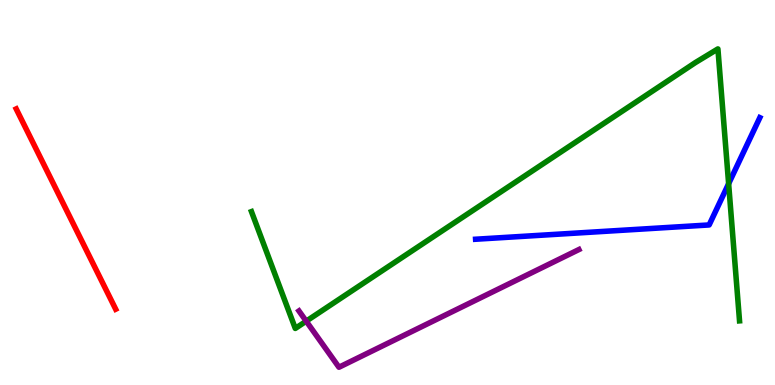[{'lines': ['blue', 'red'], 'intersections': []}, {'lines': ['green', 'red'], 'intersections': []}, {'lines': ['purple', 'red'], 'intersections': []}, {'lines': ['blue', 'green'], 'intersections': [{'x': 9.4, 'y': 5.23}]}, {'lines': ['blue', 'purple'], 'intersections': []}, {'lines': ['green', 'purple'], 'intersections': [{'x': 3.95, 'y': 1.66}]}]